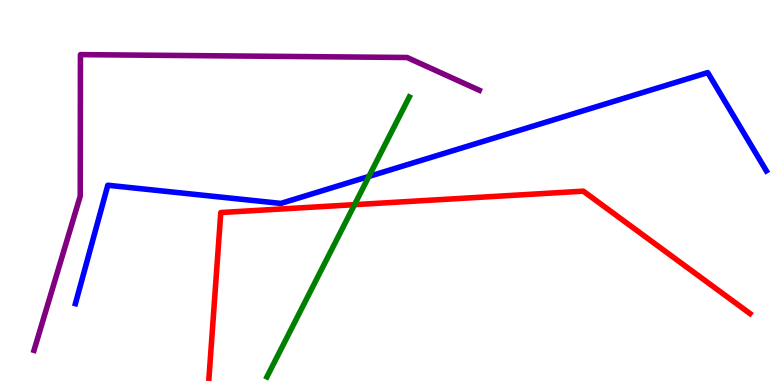[{'lines': ['blue', 'red'], 'intersections': []}, {'lines': ['green', 'red'], 'intersections': [{'x': 4.57, 'y': 4.68}]}, {'lines': ['purple', 'red'], 'intersections': []}, {'lines': ['blue', 'green'], 'intersections': [{'x': 4.76, 'y': 5.42}]}, {'lines': ['blue', 'purple'], 'intersections': []}, {'lines': ['green', 'purple'], 'intersections': []}]